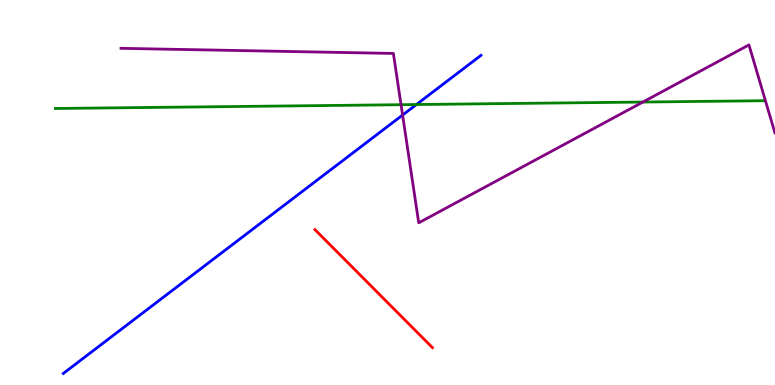[{'lines': ['blue', 'red'], 'intersections': []}, {'lines': ['green', 'red'], 'intersections': []}, {'lines': ['purple', 'red'], 'intersections': []}, {'lines': ['blue', 'green'], 'intersections': [{'x': 5.37, 'y': 7.28}]}, {'lines': ['blue', 'purple'], 'intersections': [{'x': 5.19, 'y': 7.01}]}, {'lines': ['green', 'purple'], 'intersections': [{'x': 5.17, 'y': 7.28}, {'x': 8.3, 'y': 7.35}]}]